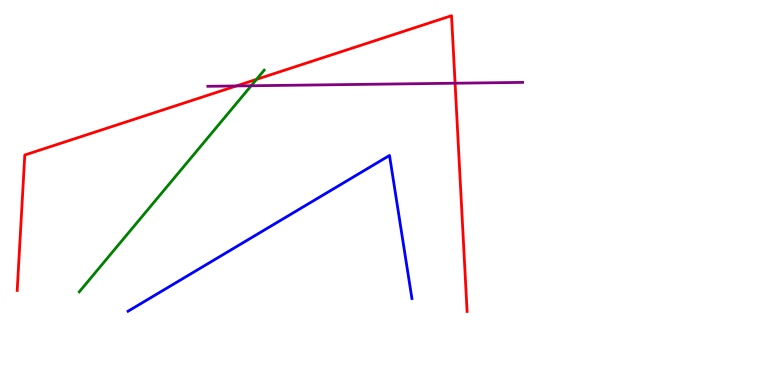[{'lines': ['blue', 'red'], 'intersections': []}, {'lines': ['green', 'red'], 'intersections': [{'x': 3.31, 'y': 7.94}]}, {'lines': ['purple', 'red'], 'intersections': [{'x': 3.05, 'y': 7.77}, {'x': 5.87, 'y': 7.84}]}, {'lines': ['blue', 'green'], 'intersections': []}, {'lines': ['blue', 'purple'], 'intersections': []}, {'lines': ['green', 'purple'], 'intersections': [{'x': 3.24, 'y': 7.77}]}]